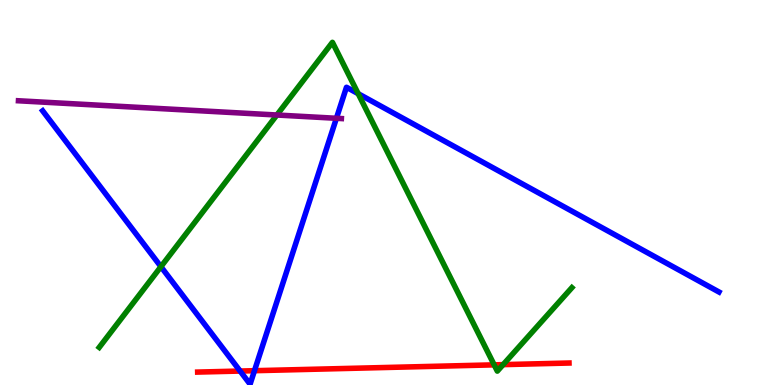[{'lines': ['blue', 'red'], 'intersections': [{'x': 3.1, 'y': 0.362}, {'x': 3.28, 'y': 0.371}]}, {'lines': ['green', 'red'], 'intersections': [{'x': 6.38, 'y': 0.523}, {'x': 6.49, 'y': 0.529}]}, {'lines': ['purple', 'red'], 'intersections': []}, {'lines': ['blue', 'green'], 'intersections': [{'x': 2.08, 'y': 3.07}, {'x': 4.62, 'y': 7.57}]}, {'lines': ['blue', 'purple'], 'intersections': [{'x': 4.34, 'y': 6.93}]}, {'lines': ['green', 'purple'], 'intersections': [{'x': 3.57, 'y': 7.01}]}]